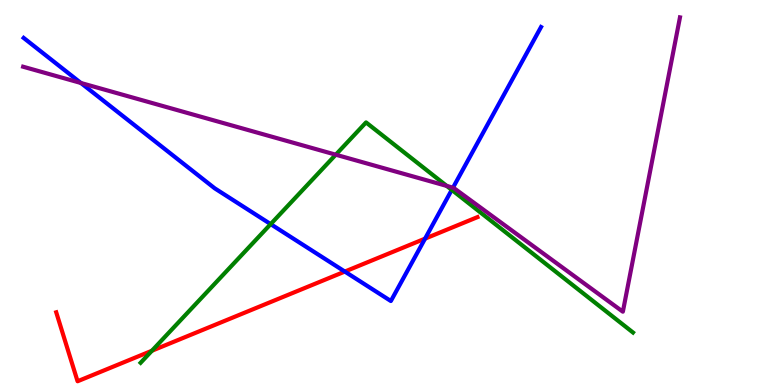[{'lines': ['blue', 'red'], 'intersections': [{'x': 4.45, 'y': 2.95}, {'x': 5.48, 'y': 3.8}]}, {'lines': ['green', 'red'], 'intersections': [{'x': 1.96, 'y': 0.889}]}, {'lines': ['purple', 'red'], 'intersections': []}, {'lines': ['blue', 'green'], 'intersections': [{'x': 3.49, 'y': 4.18}, {'x': 5.83, 'y': 5.07}]}, {'lines': ['blue', 'purple'], 'intersections': [{'x': 1.04, 'y': 7.84}, {'x': 5.84, 'y': 5.13}]}, {'lines': ['green', 'purple'], 'intersections': [{'x': 4.33, 'y': 5.98}, {'x': 5.76, 'y': 5.17}]}]